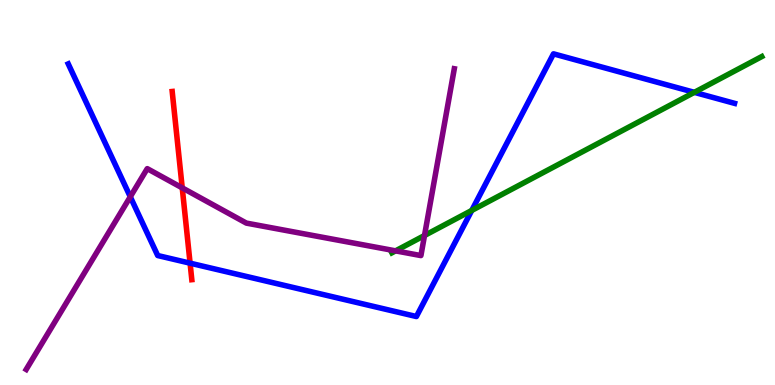[{'lines': ['blue', 'red'], 'intersections': [{'x': 2.45, 'y': 3.16}]}, {'lines': ['green', 'red'], 'intersections': []}, {'lines': ['purple', 'red'], 'intersections': [{'x': 2.35, 'y': 5.12}]}, {'lines': ['blue', 'green'], 'intersections': [{'x': 6.09, 'y': 4.53}, {'x': 8.96, 'y': 7.6}]}, {'lines': ['blue', 'purple'], 'intersections': [{'x': 1.68, 'y': 4.89}]}, {'lines': ['green', 'purple'], 'intersections': [{'x': 5.1, 'y': 3.48}, {'x': 5.48, 'y': 3.88}]}]